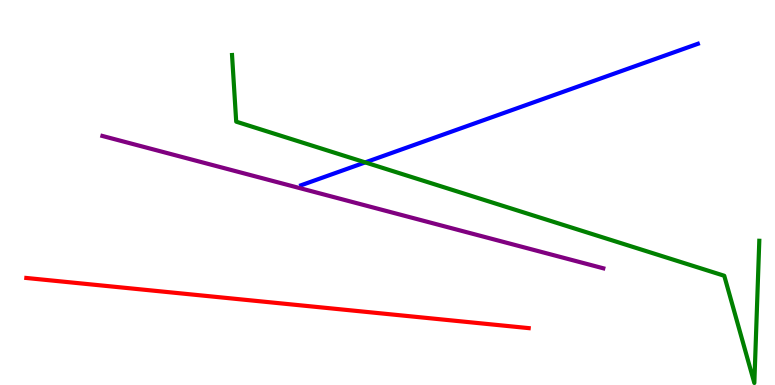[{'lines': ['blue', 'red'], 'intersections': []}, {'lines': ['green', 'red'], 'intersections': []}, {'lines': ['purple', 'red'], 'intersections': []}, {'lines': ['blue', 'green'], 'intersections': [{'x': 4.71, 'y': 5.78}]}, {'lines': ['blue', 'purple'], 'intersections': []}, {'lines': ['green', 'purple'], 'intersections': []}]